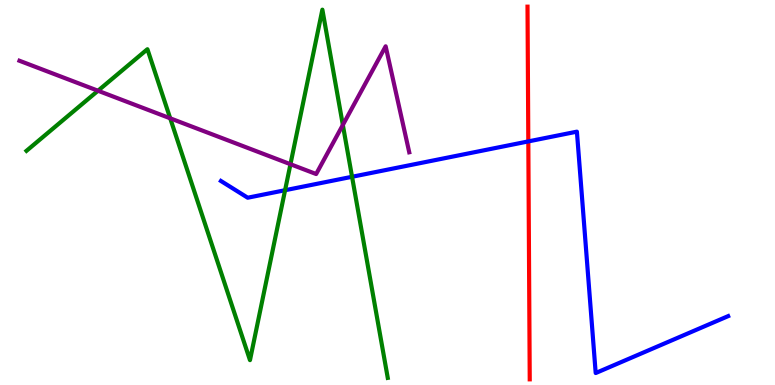[{'lines': ['blue', 'red'], 'intersections': [{'x': 6.82, 'y': 6.33}]}, {'lines': ['green', 'red'], 'intersections': []}, {'lines': ['purple', 'red'], 'intersections': []}, {'lines': ['blue', 'green'], 'intersections': [{'x': 3.68, 'y': 5.06}, {'x': 4.54, 'y': 5.41}]}, {'lines': ['blue', 'purple'], 'intersections': []}, {'lines': ['green', 'purple'], 'intersections': [{'x': 1.26, 'y': 7.64}, {'x': 2.2, 'y': 6.93}, {'x': 3.75, 'y': 5.73}, {'x': 4.42, 'y': 6.75}]}]